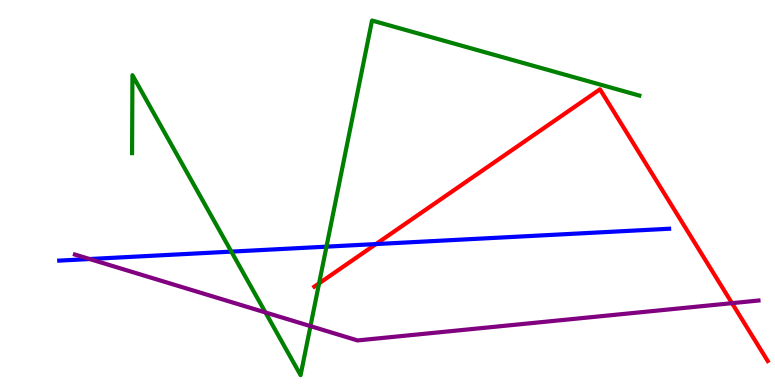[{'lines': ['blue', 'red'], 'intersections': [{'x': 4.85, 'y': 3.66}]}, {'lines': ['green', 'red'], 'intersections': [{'x': 4.12, 'y': 2.64}]}, {'lines': ['purple', 'red'], 'intersections': [{'x': 9.45, 'y': 2.13}]}, {'lines': ['blue', 'green'], 'intersections': [{'x': 2.99, 'y': 3.46}, {'x': 4.21, 'y': 3.59}]}, {'lines': ['blue', 'purple'], 'intersections': [{'x': 1.16, 'y': 3.27}]}, {'lines': ['green', 'purple'], 'intersections': [{'x': 3.43, 'y': 1.88}, {'x': 4.01, 'y': 1.53}]}]